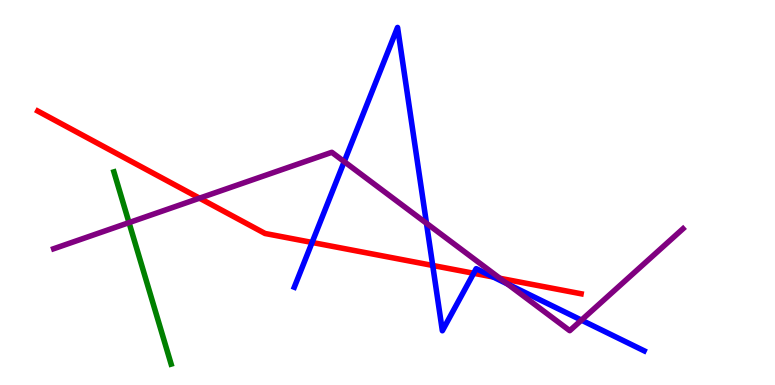[{'lines': ['blue', 'red'], 'intersections': [{'x': 4.03, 'y': 3.7}, {'x': 5.58, 'y': 3.1}, {'x': 6.11, 'y': 2.9}, {'x': 6.37, 'y': 2.8}]}, {'lines': ['green', 'red'], 'intersections': []}, {'lines': ['purple', 'red'], 'intersections': [{'x': 2.57, 'y': 4.85}, {'x': 6.45, 'y': 2.77}]}, {'lines': ['blue', 'green'], 'intersections': []}, {'lines': ['blue', 'purple'], 'intersections': [{'x': 4.44, 'y': 5.8}, {'x': 5.5, 'y': 4.2}, {'x': 6.55, 'y': 2.63}, {'x': 7.5, 'y': 1.68}]}, {'lines': ['green', 'purple'], 'intersections': [{'x': 1.66, 'y': 4.22}]}]